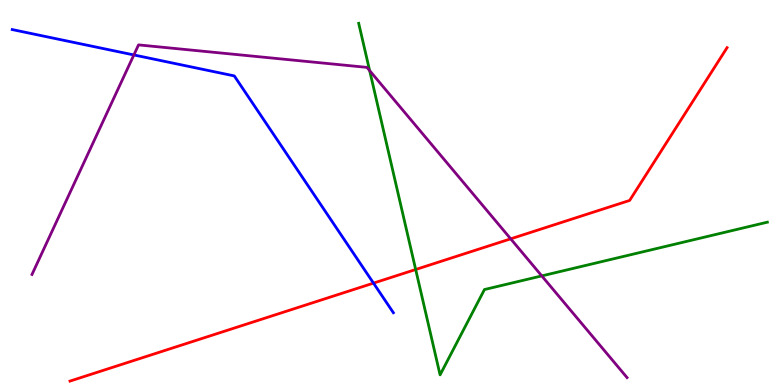[{'lines': ['blue', 'red'], 'intersections': [{'x': 4.82, 'y': 2.65}]}, {'lines': ['green', 'red'], 'intersections': [{'x': 5.36, 'y': 3.0}]}, {'lines': ['purple', 'red'], 'intersections': [{'x': 6.59, 'y': 3.8}]}, {'lines': ['blue', 'green'], 'intersections': []}, {'lines': ['blue', 'purple'], 'intersections': [{'x': 1.73, 'y': 8.57}]}, {'lines': ['green', 'purple'], 'intersections': [{'x': 4.77, 'y': 8.17}, {'x': 6.99, 'y': 2.83}]}]